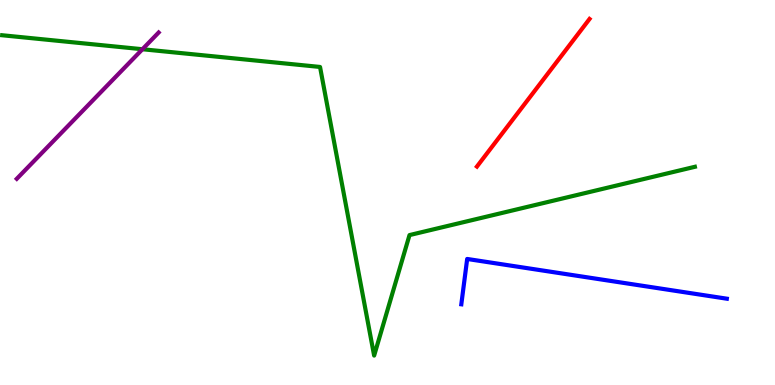[{'lines': ['blue', 'red'], 'intersections': []}, {'lines': ['green', 'red'], 'intersections': []}, {'lines': ['purple', 'red'], 'intersections': []}, {'lines': ['blue', 'green'], 'intersections': []}, {'lines': ['blue', 'purple'], 'intersections': []}, {'lines': ['green', 'purple'], 'intersections': [{'x': 1.84, 'y': 8.72}]}]